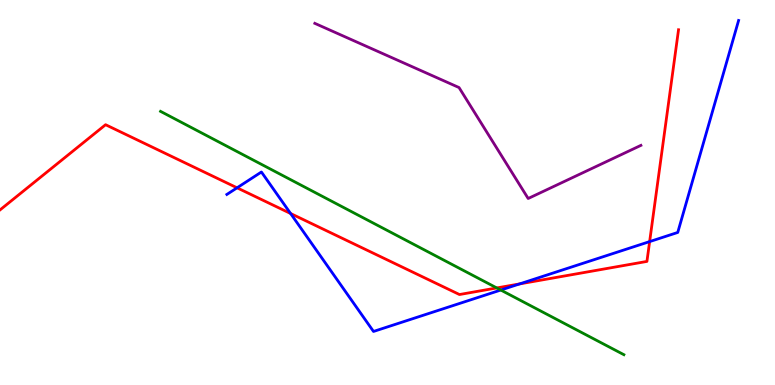[{'lines': ['blue', 'red'], 'intersections': [{'x': 3.06, 'y': 5.12}, {'x': 3.75, 'y': 4.45}, {'x': 6.7, 'y': 2.63}, {'x': 8.38, 'y': 3.72}]}, {'lines': ['green', 'red'], 'intersections': [{'x': 6.41, 'y': 2.52}]}, {'lines': ['purple', 'red'], 'intersections': []}, {'lines': ['blue', 'green'], 'intersections': [{'x': 6.46, 'y': 2.47}]}, {'lines': ['blue', 'purple'], 'intersections': []}, {'lines': ['green', 'purple'], 'intersections': []}]